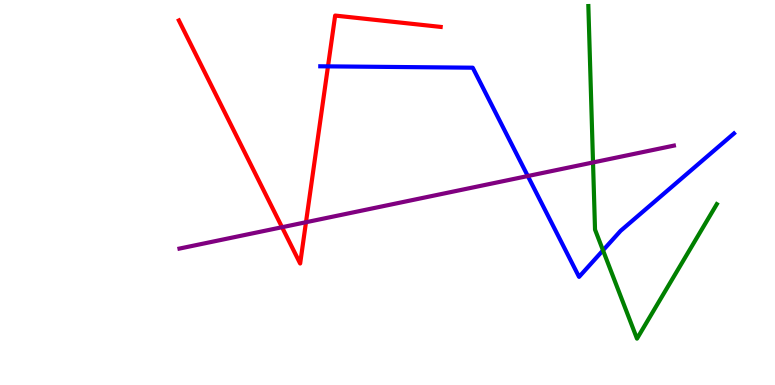[{'lines': ['blue', 'red'], 'intersections': [{'x': 4.23, 'y': 8.28}]}, {'lines': ['green', 'red'], 'intersections': []}, {'lines': ['purple', 'red'], 'intersections': [{'x': 3.64, 'y': 4.1}, {'x': 3.95, 'y': 4.23}]}, {'lines': ['blue', 'green'], 'intersections': [{'x': 7.78, 'y': 3.5}]}, {'lines': ['blue', 'purple'], 'intersections': [{'x': 6.81, 'y': 5.43}]}, {'lines': ['green', 'purple'], 'intersections': [{'x': 7.65, 'y': 5.78}]}]